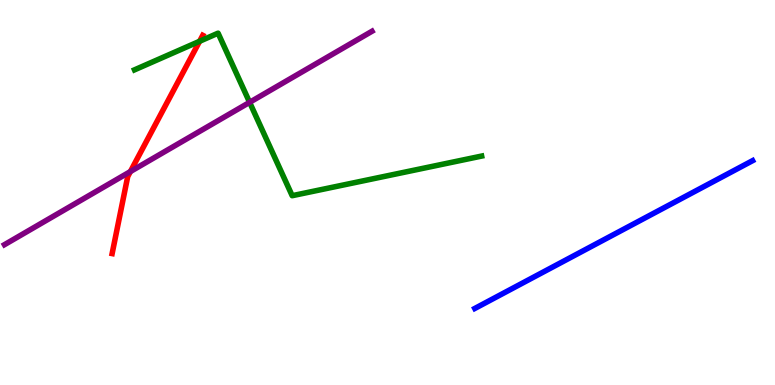[{'lines': ['blue', 'red'], 'intersections': []}, {'lines': ['green', 'red'], 'intersections': [{'x': 2.58, 'y': 8.93}]}, {'lines': ['purple', 'red'], 'intersections': [{'x': 1.68, 'y': 5.54}]}, {'lines': ['blue', 'green'], 'intersections': []}, {'lines': ['blue', 'purple'], 'intersections': []}, {'lines': ['green', 'purple'], 'intersections': [{'x': 3.22, 'y': 7.34}]}]